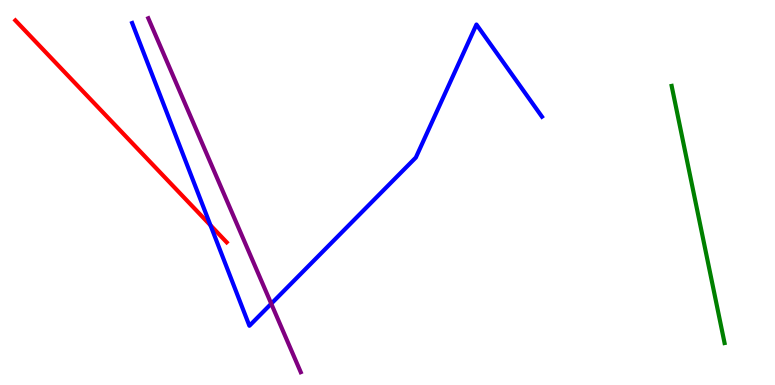[{'lines': ['blue', 'red'], 'intersections': [{'x': 2.72, 'y': 4.15}]}, {'lines': ['green', 'red'], 'intersections': []}, {'lines': ['purple', 'red'], 'intersections': []}, {'lines': ['blue', 'green'], 'intersections': []}, {'lines': ['blue', 'purple'], 'intersections': [{'x': 3.5, 'y': 2.11}]}, {'lines': ['green', 'purple'], 'intersections': []}]